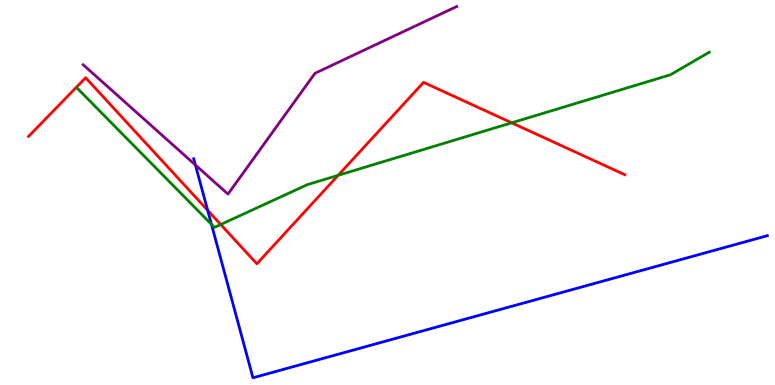[{'lines': ['blue', 'red'], 'intersections': [{'x': 2.68, 'y': 4.54}]}, {'lines': ['green', 'red'], 'intersections': [{'x': 2.85, 'y': 4.17}, {'x': 4.36, 'y': 5.45}, {'x': 6.6, 'y': 6.81}]}, {'lines': ['purple', 'red'], 'intersections': []}, {'lines': ['blue', 'green'], 'intersections': [{'x': 2.73, 'y': 4.17}]}, {'lines': ['blue', 'purple'], 'intersections': [{'x': 2.52, 'y': 5.71}]}, {'lines': ['green', 'purple'], 'intersections': []}]